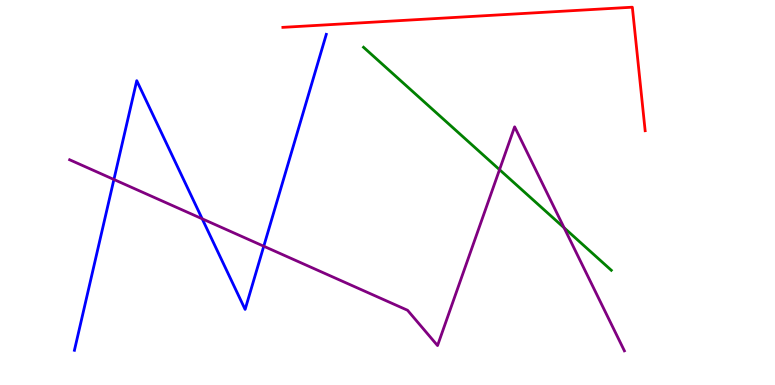[{'lines': ['blue', 'red'], 'intersections': []}, {'lines': ['green', 'red'], 'intersections': []}, {'lines': ['purple', 'red'], 'intersections': []}, {'lines': ['blue', 'green'], 'intersections': []}, {'lines': ['blue', 'purple'], 'intersections': [{'x': 1.47, 'y': 5.34}, {'x': 2.61, 'y': 4.32}, {'x': 3.4, 'y': 3.6}]}, {'lines': ['green', 'purple'], 'intersections': [{'x': 6.45, 'y': 5.59}, {'x': 7.28, 'y': 4.08}]}]